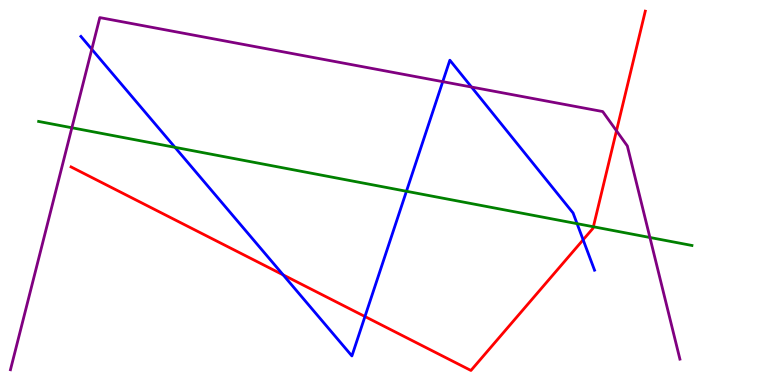[{'lines': ['blue', 'red'], 'intersections': [{'x': 3.65, 'y': 2.86}, {'x': 4.71, 'y': 1.78}, {'x': 7.52, 'y': 3.77}]}, {'lines': ['green', 'red'], 'intersections': [{'x': 7.66, 'y': 4.11}]}, {'lines': ['purple', 'red'], 'intersections': [{'x': 7.95, 'y': 6.6}]}, {'lines': ['blue', 'green'], 'intersections': [{'x': 2.26, 'y': 6.17}, {'x': 5.24, 'y': 5.03}, {'x': 7.45, 'y': 4.19}]}, {'lines': ['blue', 'purple'], 'intersections': [{'x': 1.18, 'y': 8.72}, {'x': 5.71, 'y': 7.88}, {'x': 6.08, 'y': 7.74}]}, {'lines': ['green', 'purple'], 'intersections': [{'x': 0.927, 'y': 6.68}, {'x': 8.39, 'y': 3.83}]}]